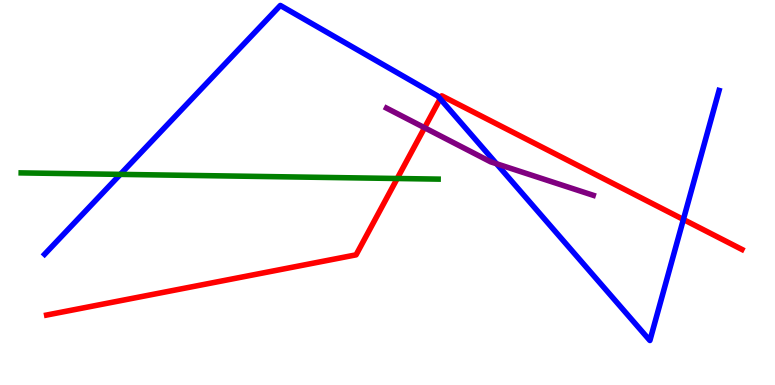[{'lines': ['blue', 'red'], 'intersections': [{'x': 5.68, 'y': 7.43}, {'x': 8.82, 'y': 4.3}]}, {'lines': ['green', 'red'], 'intersections': [{'x': 5.13, 'y': 5.36}]}, {'lines': ['purple', 'red'], 'intersections': [{'x': 5.48, 'y': 6.68}]}, {'lines': ['blue', 'green'], 'intersections': [{'x': 1.55, 'y': 5.47}]}, {'lines': ['blue', 'purple'], 'intersections': [{'x': 6.41, 'y': 5.75}]}, {'lines': ['green', 'purple'], 'intersections': []}]